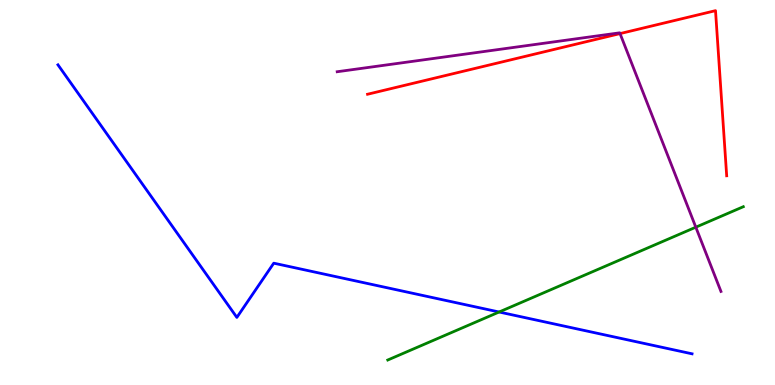[{'lines': ['blue', 'red'], 'intersections': []}, {'lines': ['green', 'red'], 'intersections': []}, {'lines': ['purple', 'red'], 'intersections': [{'x': 8.0, 'y': 9.13}]}, {'lines': ['blue', 'green'], 'intersections': [{'x': 6.44, 'y': 1.9}]}, {'lines': ['blue', 'purple'], 'intersections': []}, {'lines': ['green', 'purple'], 'intersections': [{'x': 8.98, 'y': 4.1}]}]